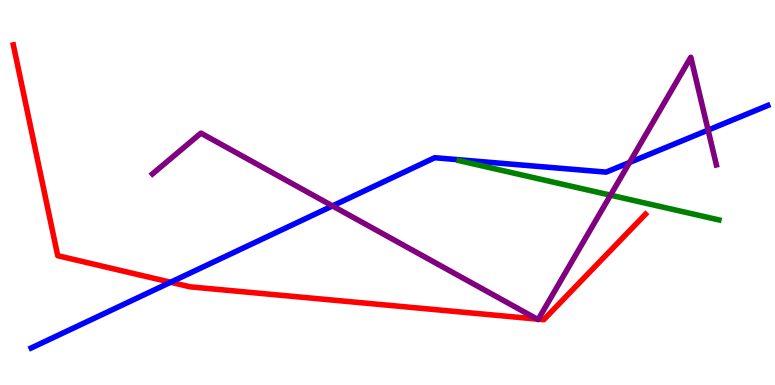[{'lines': ['blue', 'red'], 'intersections': [{'x': 2.2, 'y': 2.67}]}, {'lines': ['green', 'red'], 'intersections': []}, {'lines': ['purple', 'red'], 'intersections': [{'x': 6.93, 'y': 1.71}, {'x': 6.95, 'y': 1.71}]}, {'lines': ['blue', 'green'], 'intersections': []}, {'lines': ['blue', 'purple'], 'intersections': [{'x': 4.29, 'y': 4.65}, {'x': 8.12, 'y': 5.78}, {'x': 9.14, 'y': 6.62}]}, {'lines': ['green', 'purple'], 'intersections': [{'x': 7.88, 'y': 4.93}]}]